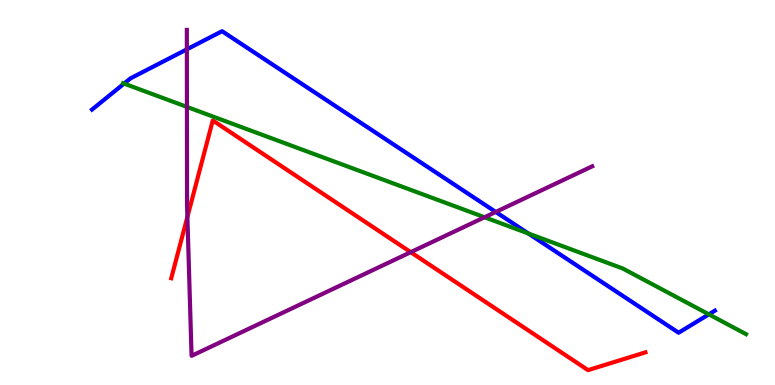[{'lines': ['blue', 'red'], 'intersections': []}, {'lines': ['green', 'red'], 'intersections': []}, {'lines': ['purple', 'red'], 'intersections': [{'x': 2.42, 'y': 4.37}, {'x': 5.3, 'y': 3.45}]}, {'lines': ['blue', 'green'], 'intersections': [{'x': 1.6, 'y': 7.83}, {'x': 6.82, 'y': 3.93}, {'x': 9.15, 'y': 1.84}]}, {'lines': ['blue', 'purple'], 'intersections': [{'x': 2.41, 'y': 8.72}, {'x': 6.4, 'y': 4.49}]}, {'lines': ['green', 'purple'], 'intersections': [{'x': 2.41, 'y': 7.22}, {'x': 6.25, 'y': 4.36}]}]